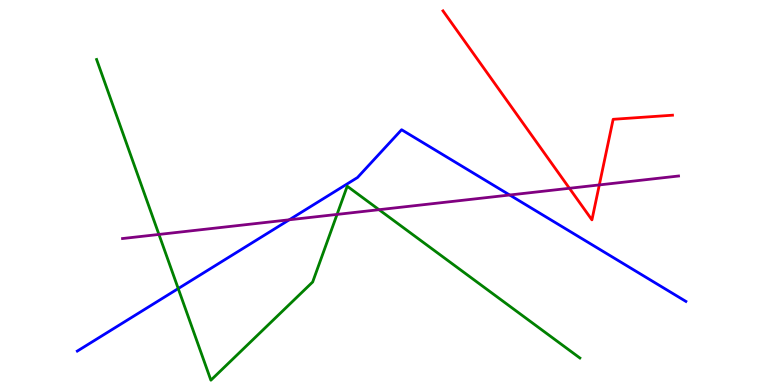[{'lines': ['blue', 'red'], 'intersections': []}, {'lines': ['green', 'red'], 'intersections': []}, {'lines': ['purple', 'red'], 'intersections': [{'x': 7.35, 'y': 5.11}, {'x': 7.73, 'y': 5.2}]}, {'lines': ['blue', 'green'], 'intersections': [{'x': 2.3, 'y': 2.5}]}, {'lines': ['blue', 'purple'], 'intersections': [{'x': 3.73, 'y': 4.29}, {'x': 6.58, 'y': 4.94}]}, {'lines': ['green', 'purple'], 'intersections': [{'x': 2.05, 'y': 3.91}, {'x': 4.35, 'y': 4.43}, {'x': 4.89, 'y': 4.55}]}]